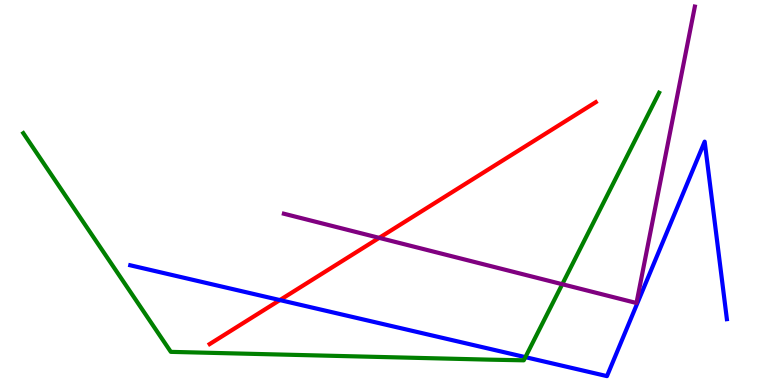[{'lines': ['blue', 'red'], 'intersections': [{'x': 3.61, 'y': 2.21}]}, {'lines': ['green', 'red'], 'intersections': []}, {'lines': ['purple', 'red'], 'intersections': [{'x': 4.89, 'y': 3.82}]}, {'lines': ['blue', 'green'], 'intersections': [{'x': 6.78, 'y': 0.723}]}, {'lines': ['blue', 'purple'], 'intersections': []}, {'lines': ['green', 'purple'], 'intersections': [{'x': 7.26, 'y': 2.62}]}]